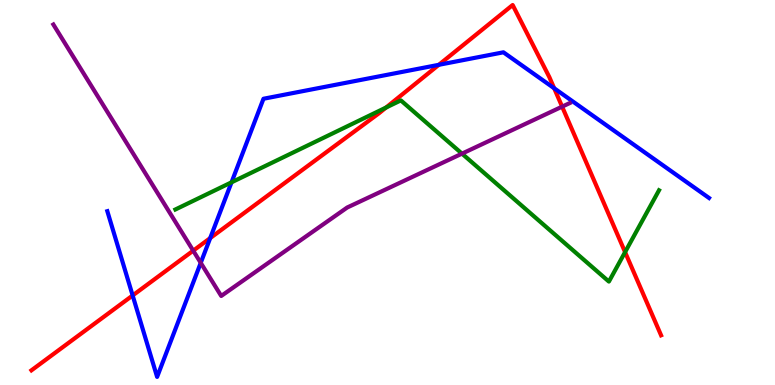[{'lines': ['blue', 'red'], 'intersections': [{'x': 1.71, 'y': 2.33}, {'x': 2.71, 'y': 3.82}, {'x': 5.66, 'y': 8.32}, {'x': 7.15, 'y': 7.71}]}, {'lines': ['green', 'red'], 'intersections': [{'x': 4.98, 'y': 7.21}, {'x': 8.07, 'y': 3.45}]}, {'lines': ['purple', 'red'], 'intersections': [{'x': 2.49, 'y': 3.49}, {'x': 7.25, 'y': 7.23}]}, {'lines': ['blue', 'green'], 'intersections': [{'x': 2.99, 'y': 5.26}]}, {'lines': ['blue', 'purple'], 'intersections': [{'x': 2.59, 'y': 3.17}]}, {'lines': ['green', 'purple'], 'intersections': [{'x': 5.96, 'y': 6.01}]}]